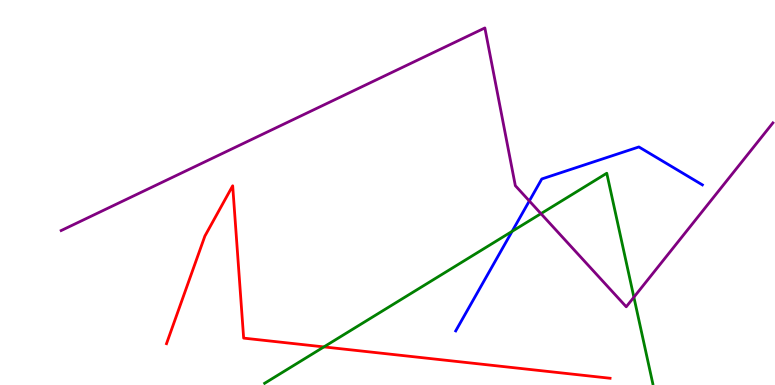[{'lines': ['blue', 'red'], 'intersections': []}, {'lines': ['green', 'red'], 'intersections': [{'x': 4.18, 'y': 0.989}]}, {'lines': ['purple', 'red'], 'intersections': []}, {'lines': ['blue', 'green'], 'intersections': [{'x': 6.61, 'y': 3.99}]}, {'lines': ['blue', 'purple'], 'intersections': [{'x': 6.83, 'y': 4.78}]}, {'lines': ['green', 'purple'], 'intersections': [{'x': 6.98, 'y': 4.45}, {'x': 8.18, 'y': 2.28}]}]